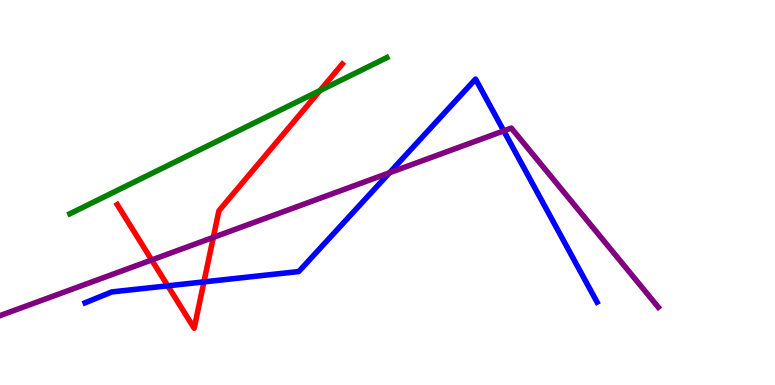[{'lines': ['blue', 'red'], 'intersections': [{'x': 2.16, 'y': 2.58}, {'x': 2.63, 'y': 2.68}]}, {'lines': ['green', 'red'], 'intersections': [{'x': 4.13, 'y': 7.65}]}, {'lines': ['purple', 'red'], 'intersections': [{'x': 1.96, 'y': 3.25}, {'x': 2.75, 'y': 3.83}]}, {'lines': ['blue', 'green'], 'intersections': []}, {'lines': ['blue', 'purple'], 'intersections': [{'x': 5.03, 'y': 5.51}, {'x': 6.5, 'y': 6.6}]}, {'lines': ['green', 'purple'], 'intersections': []}]